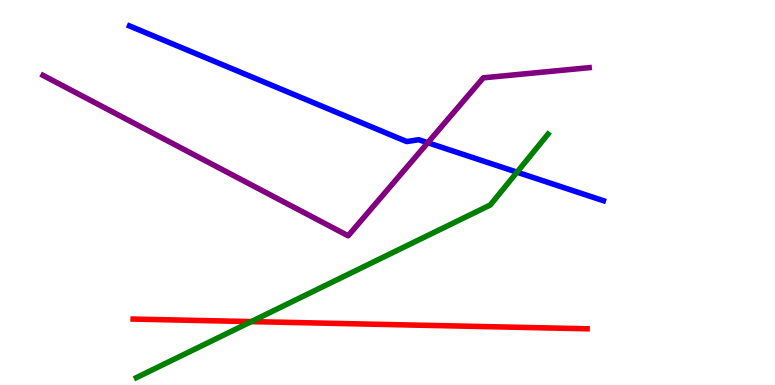[{'lines': ['blue', 'red'], 'intersections': []}, {'lines': ['green', 'red'], 'intersections': [{'x': 3.24, 'y': 1.65}]}, {'lines': ['purple', 'red'], 'intersections': []}, {'lines': ['blue', 'green'], 'intersections': [{'x': 6.67, 'y': 5.53}]}, {'lines': ['blue', 'purple'], 'intersections': [{'x': 5.52, 'y': 6.29}]}, {'lines': ['green', 'purple'], 'intersections': []}]